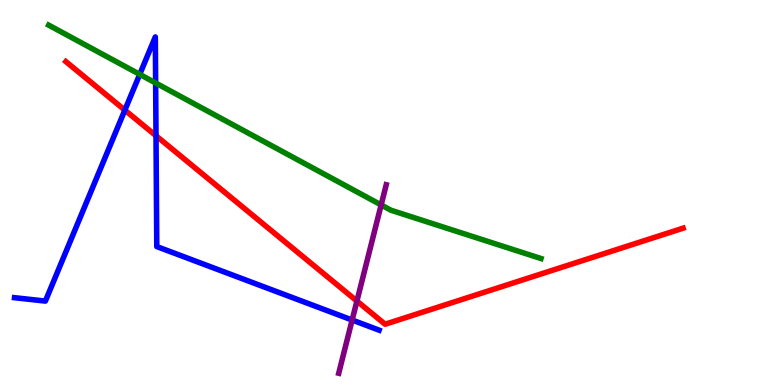[{'lines': ['blue', 'red'], 'intersections': [{'x': 1.61, 'y': 7.14}, {'x': 2.01, 'y': 6.47}]}, {'lines': ['green', 'red'], 'intersections': []}, {'lines': ['purple', 'red'], 'intersections': [{'x': 4.61, 'y': 2.18}]}, {'lines': ['blue', 'green'], 'intersections': [{'x': 1.8, 'y': 8.07}, {'x': 2.01, 'y': 7.84}]}, {'lines': ['blue', 'purple'], 'intersections': [{'x': 4.54, 'y': 1.69}]}, {'lines': ['green', 'purple'], 'intersections': [{'x': 4.92, 'y': 4.68}]}]